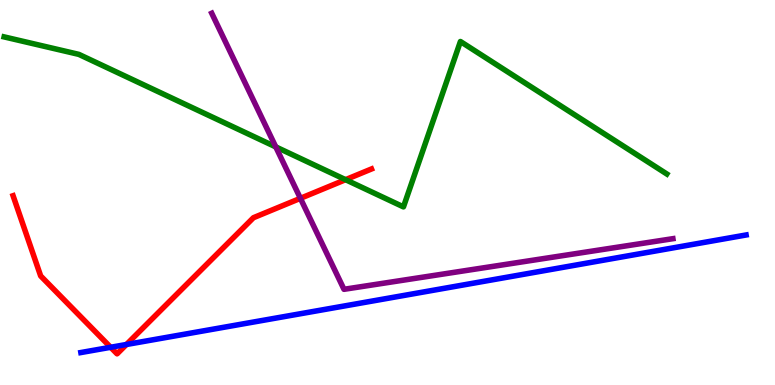[{'lines': ['blue', 'red'], 'intersections': [{'x': 1.43, 'y': 0.98}, {'x': 1.63, 'y': 1.05}]}, {'lines': ['green', 'red'], 'intersections': [{'x': 4.46, 'y': 5.33}]}, {'lines': ['purple', 'red'], 'intersections': [{'x': 3.88, 'y': 4.85}]}, {'lines': ['blue', 'green'], 'intersections': []}, {'lines': ['blue', 'purple'], 'intersections': []}, {'lines': ['green', 'purple'], 'intersections': [{'x': 3.56, 'y': 6.18}]}]